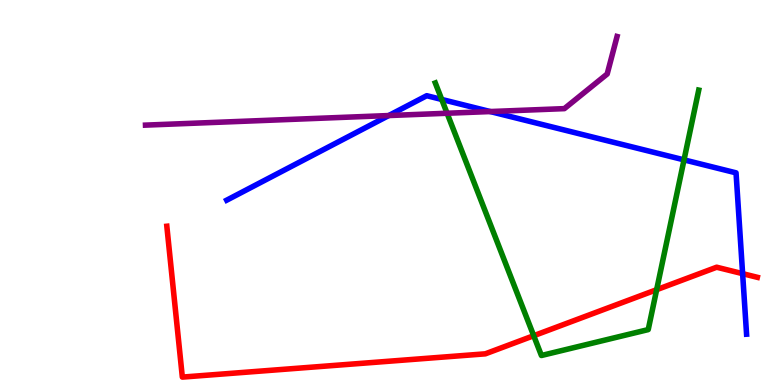[{'lines': ['blue', 'red'], 'intersections': [{'x': 9.58, 'y': 2.89}]}, {'lines': ['green', 'red'], 'intersections': [{'x': 6.89, 'y': 1.28}, {'x': 8.47, 'y': 2.48}]}, {'lines': ['purple', 'red'], 'intersections': []}, {'lines': ['blue', 'green'], 'intersections': [{'x': 5.7, 'y': 7.42}, {'x': 8.83, 'y': 5.85}]}, {'lines': ['blue', 'purple'], 'intersections': [{'x': 5.02, 'y': 7.0}, {'x': 6.33, 'y': 7.1}]}, {'lines': ['green', 'purple'], 'intersections': [{'x': 5.77, 'y': 7.06}]}]